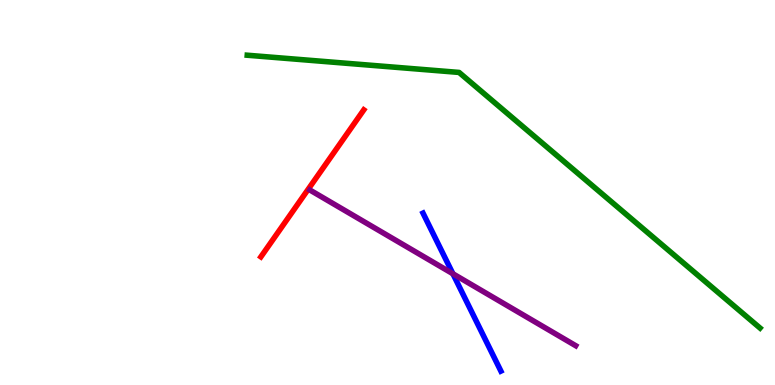[{'lines': ['blue', 'red'], 'intersections': []}, {'lines': ['green', 'red'], 'intersections': []}, {'lines': ['purple', 'red'], 'intersections': []}, {'lines': ['blue', 'green'], 'intersections': []}, {'lines': ['blue', 'purple'], 'intersections': [{'x': 5.84, 'y': 2.89}]}, {'lines': ['green', 'purple'], 'intersections': []}]